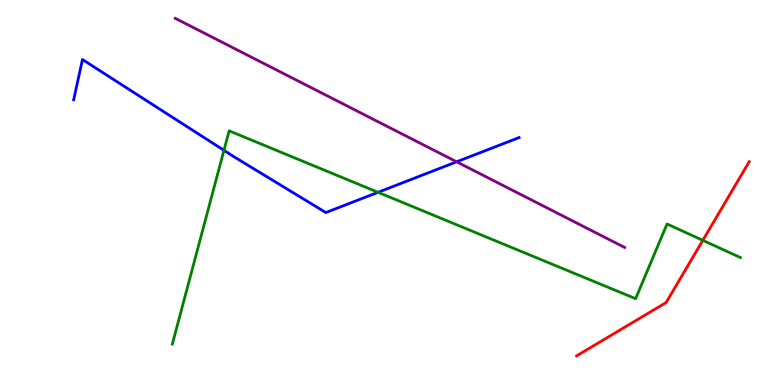[{'lines': ['blue', 'red'], 'intersections': []}, {'lines': ['green', 'red'], 'intersections': [{'x': 9.07, 'y': 3.76}]}, {'lines': ['purple', 'red'], 'intersections': []}, {'lines': ['blue', 'green'], 'intersections': [{'x': 2.89, 'y': 6.1}, {'x': 4.88, 'y': 5.01}]}, {'lines': ['blue', 'purple'], 'intersections': [{'x': 5.89, 'y': 5.8}]}, {'lines': ['green', 'purple'], 'intersections': []}]